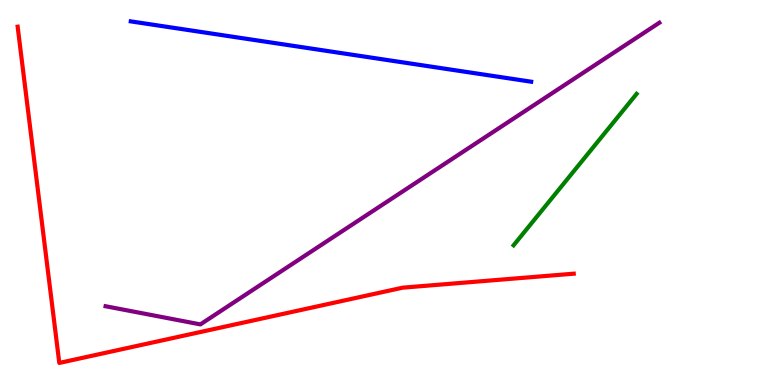[{'lines': ['blue', 'red'], 'intersections': []}, {'lines': ['green', 'red'], 'intersections': []}, {'lines': ['purple', 'red'], 'intersections': []}, {'lines': ['blue', 'green'], 'intersections': []}, {'lines': ['blue', 'purple'], 'intersections': []}, {'lines': ['green', 'purple'], 'intersections': []}]